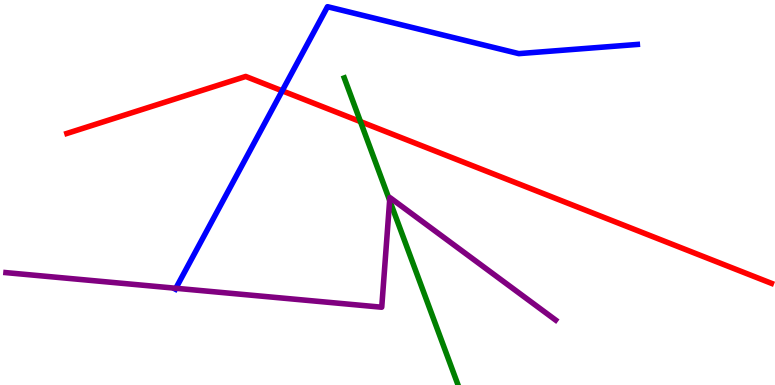[{'lines': ['blue', 'red'], 'intersections': [{'x': 3.64, 'y': 7.64}]}, {'lines': ['green', 'red'], 'intersections': [{'x': 4.65, 'y': 6.84}]}, {'lines': ['purple', 'red'], 'intersections': []}, {'lines': ['blue', 'green'], 'intersections': []}, {'lines': ['blue', 'purple'], 'intersections': [{'x': 2.27, 'y': 2.51}]}, {'lines': ['green', 'purple'], 'intersections': [{'x': 5.03, 'y': 4.79}]}]